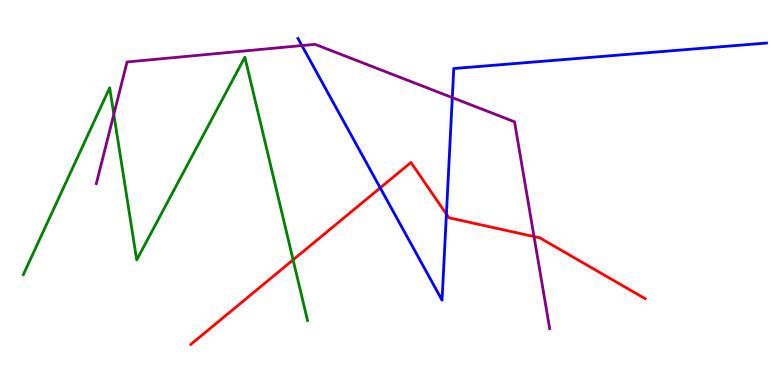[{'lines': ['blue', 'red'], 'intersections': [{'x': 4.91, 'y': 5.12}, {'x': 5.76, 'y': 4.44}]}, {'lines': ['green', 'red'], 'intersections': [{'x': 3.78, 'y': 3.25}]}, {'lines': ['purple', 'red'], 'intersections': [{'x': 6.89, 'y': 3.86}]}, {'lines': ['blue', 'green'], 'intersections': []}, {'lines': ['blue', 'purple'], 'intersections': [{'x': 3.9, 'y': 8.82}, {'x': 5.84, 'y': 7.46}]}, {'lines': ['green', 'purple'], 'intersections': [{'x': 1.47, 'y': 7.03}]}]